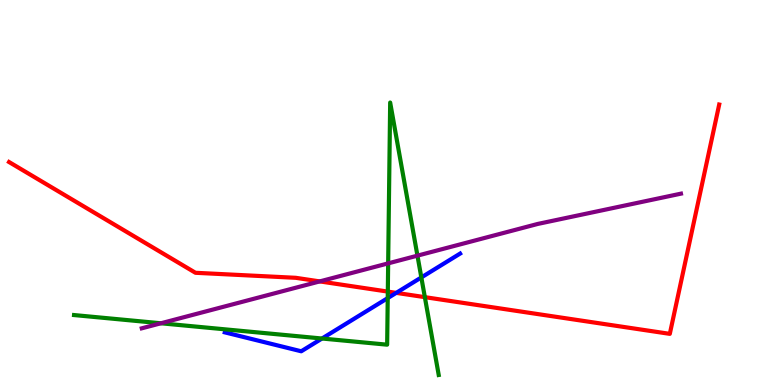[{'lines': ['blue', 'red'], 'intersections': [{'x': 5.11, 'y': 2.39}]}, {'lines': ['green', 'red'], 'intersections': [{'x': 5.0, 'y': 2.43}, {'x': 5.48, 'y': 2.28}]}, {'lines': ['purple', 'red'], 'intersections': [{'x': 4.13, 'y': 2.69}]}, {'lines': ['blue', 'green'], 'intersections': [{'x': 4.15, 'y': 1.21}, {'x': 5.0, 'y': 2.26}, {'x': 5.44, 'y': 2.79}]}, {'lines': ['blue', 'purple'], 'intersections': []}, {'lines': ['green', 'purple'], 'intersections': [{'x': 2.08, 'y': 1.6}, {'x': 5.01, 'y': 3.16}, {'x': 5.39, 'y': 3.36}]}]